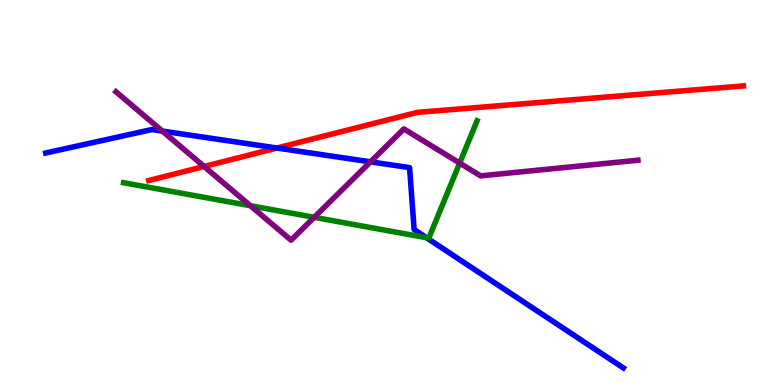[{'lines': ['blue', 'red'], 'intersections': [{'x': 3.57, 'y': 6.16}]}, {'lines': ['green', 'red'], 'intersections': []}, {'lines': ['purple', 'red'], 'intersections': [{'x': 2.63, 'y': 5.68}]}, {'lines': ['blue', 'green'], 'intersections': [{'x': 5.5, 'y': 3.83}]}, {'lines': ['blue', 'purple'], 'intersections': [{'x': 2.09, 'y': 6.6}, {'x': 4.78, 'y': 5.8}]}, {'lines': ['green', 'purple'], 'intersections': [{'x': 3.23, 'y': 4.66}, {'x': 4.05, 'y': 4.36}, {'x': 5.93, 'y': 5.76}]}]